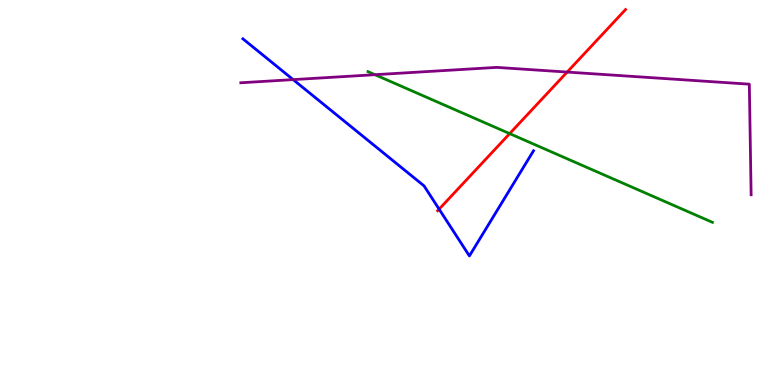[{'lines': ['blue', 'red'], 'intersections': [{'x': 5.67, 'y': 4.57}]}, {'lines': ['green', 'red'], 'intersections': [{'x': 6.58, 'y': 6.53}]}, {'lines': ['purple', 'red'], 'intersections': [{'x': 7.32, 'y': 8.13}]}, {'lines': ['blue', 'green'], 'intersections': []}, {'lines': ['blue', 'purple'], 'intersections': [{'x': 3.78, 'y': 7.93}]}, {'lines': ['green', 'purple'], 'intersections': [{'x': 4.84, 'y': 8.06}]}]